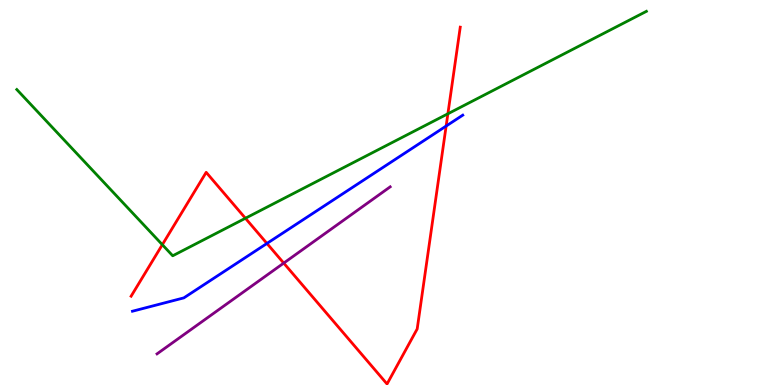[{'lines': ['blue', 'red'], 'intersections': [{'x': 3.44, 'y': 3.68}, {'x': 5.76, 'y': 6.73}]}, {'lines': ['green', 'red'], 'intersections': [{'x': 2.09, 'y': 3.64}, {'x': 3.17, 'y': 4.33}, {'x': 5.78, 'y': 7.04}]}, {'lines': ['purple', 'red'], 'intersections': [{'x': 3.66, 'y': 3.17}]}, {'lines': ['blue', 'green'], 'intersections': []}, {'lines': ['blue', 'purple'], 'intersections': []}, {'lines': ['green', 'purple'], 'intersections': []}]